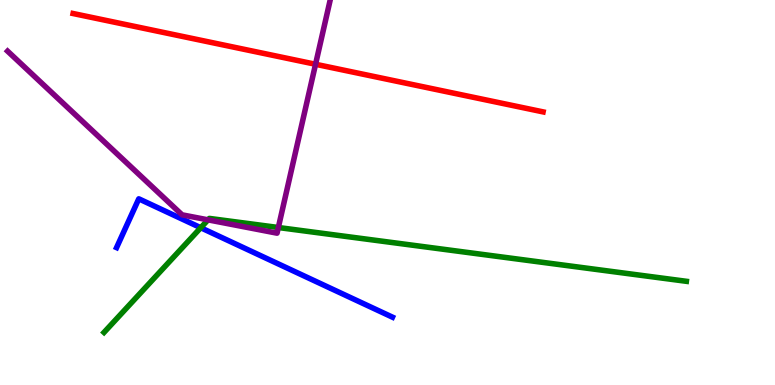[{'lines': ['blue', 'red'], 'intersections': []}, {'lines': ['green', 'red'], 'intersections': []}, {'lines': ['purple', 'red'], 'intersections': [{'x': 4.07, 'y': 8.33}]}, {'lines': ['blue', 'green'], 'intersections': [{'x': 2.59, 'y': 4.08}]}, {'lines': ['blue', 'purple'], 'intersections': []}, {'lines': ['green', 'purple'], 'intersections': [{'x': 2.68, 'y': 4.29}, {'x': 3.59, 'y': 4.09}]}]